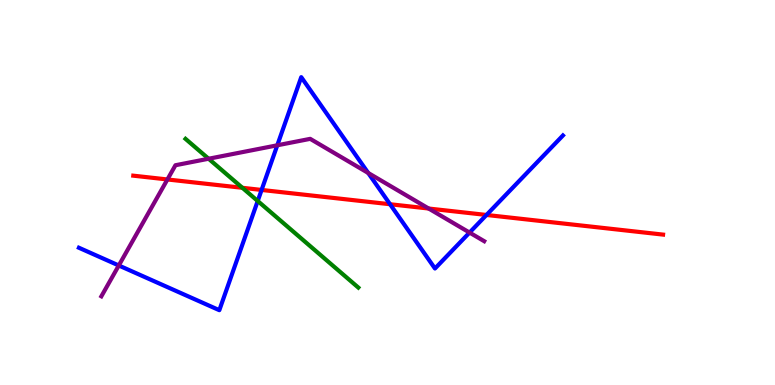[{'lines': ['blue', 'red'], 'intersections': [{'x': 3.38, 'y': 5.07}, {'x': 5.03, 'y': 4.7}, {'x': 6.28, 'y': 4.42}]}, {'lines': ['green', 'red'], 'intersections': [{'x': 3.13, 'y': 5.12}]}, {'lines': ['purple', 'red'], 'intersections': [{'x': 2.16, 'y': 5.34}, {'x': 5.53, 'y': 4.58}]}, {'lines': ['blue', 'green'], 'intersections': [{'x': 3.33, 'y': 4.78}]}, {'lines': ['blue', 'purple'], 'intersections': [{'x': 1.53, 'y': 3.1}, {'x': 3.58, 'y': 6.23}, {'x': 4.75, 'y': 5.51}, {'x': 6.06, 'y': 3.96}]}, {'lines': ['green', 'purple'], 'intersections': [{'x': 2.69, 'y': 5.88}]}]